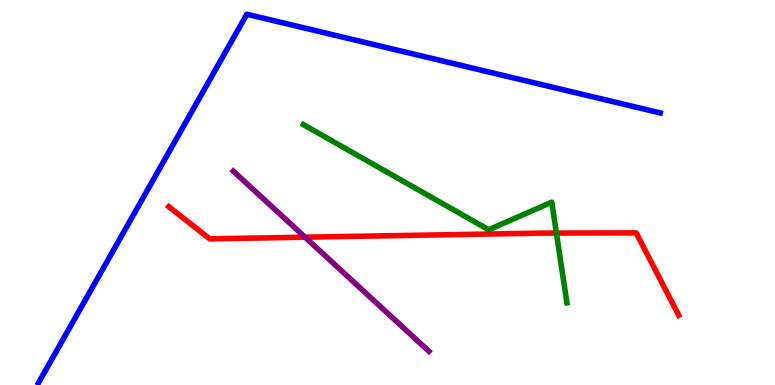[{'lines': ['blue', 'red'], 'intersections': []}, {'lines': ['green', 'red'], 'intersections': [{'x': 7.18, 'y': 3.95}]}, {'lines': ['purple', 'red'], 'intersections': [{'x': 3.94, 'y': 3.84}]}, {'lines': ['blue', 'green'], 'intersections': []}, {'lines': ['blue', 'purple'], 'intersections': []}, {'lines': ['green', 'purple'], 'intersections': []}]